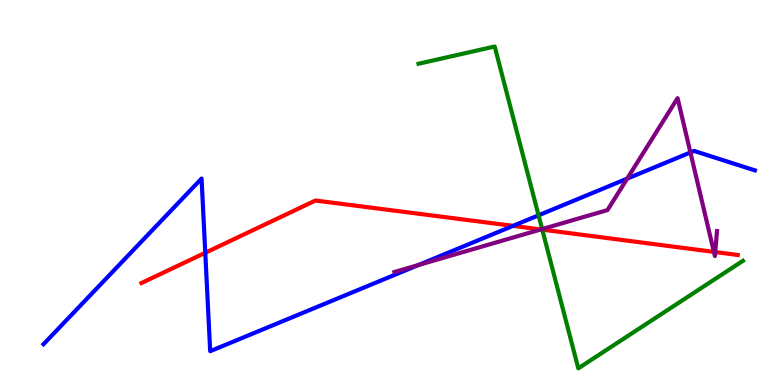[{'lines': ['blue', 'red'], 'intersections': [{'x': 2.65, 'y': 3.43}, {'x': 6.62, 'y': 4.13}]}, {'lines': ['green', 'red'], 'intersections': [{'x': 7.0, 'y': 4.04}]}, {'lines': ['purple', 'red'], 'intersections': [{'x': 6.98, 'y': 4.04}, {'x': 9.21, 'y': 3.46}, {'x': 9.23, 'y': 3.45}]}, {'lines': ['blue', 'green'], 'intersections': [{'x': 6.95, 'y': 4.41}]}, {'lines': ['blue', 'purple'], 'intersections': [{'x': 5.4, 'y': 3.11}, {'x': 8.09, 'y': 5.36}, {'x': 8.91, 'y': 6.04}]}, {'lines': ['green', 'purple'], 'intersections': [{'x': 7.0, 'y': 4.05}]}]